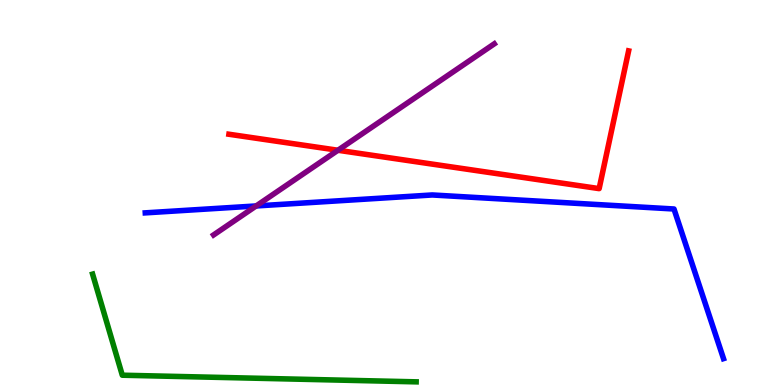[{'lines': ['blue', 'red'], 'intersections': []}, {'lines': ['green', 'red'], 'intersections': []}, {'lines': ['purple', 'red'], 'intersections': [{'x': 4.36, 'y': 6.1}]}, {'lines': ['blue', 'green'], 'intersections': []}, {'lines': ['blue', 'purple'], 'intersections': [{'x': 3.31, 'y': 4.65}]}, {'lines': ['green', 'purple'], 'intersections': []}]